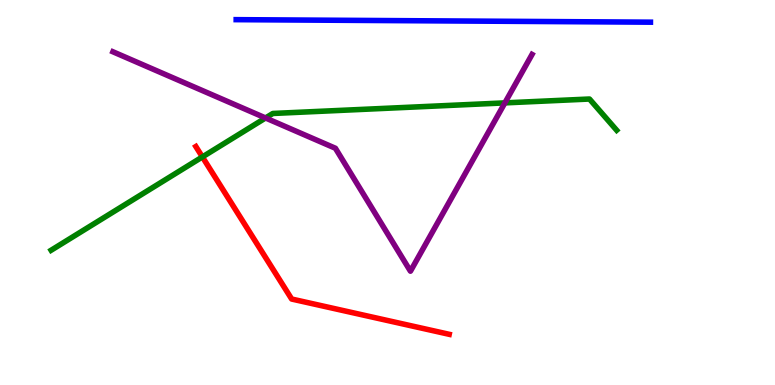[{'lines': ['blue', 'red'], 'intersections': []}, {'lines': ['green', 'red'], 'intersections': [{'x': 2.61, 'y': 5.92}]}, {'lines': ['purple', 'red'], 'intersections': []}, {'lines': ['blue', 'green'], 'intersections': []}, {'lines': ['blue', 'purple'], 'intersections': []}, {'lines': ['green', 'purple'], 'intersections': [{'x': 3.43, 'y': 6.94}, {'x': 6.51, 'y': 7.33}]}]